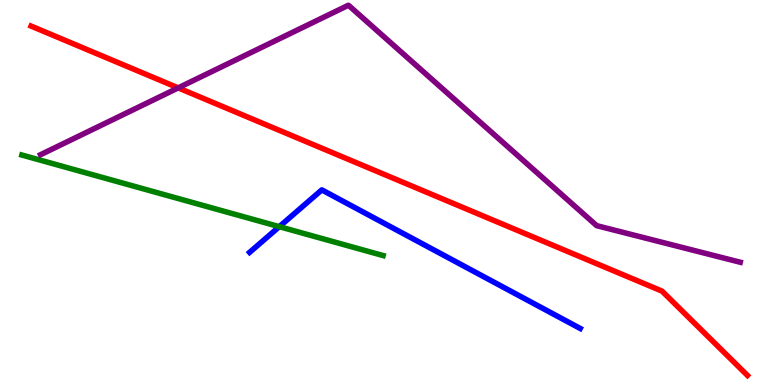[{'lines': ['blue', 'red'], 'intersections': []}, {'lines': ['green', 'red'], 'intersections': []}, {'lines': ['purple', 'red'], 'intersections': [{'x': 2.3, 'y': 7.72}]}, {'lines': ['blue', 'green'], 'intersections': [{'x': 3.6, 'y': 4.11}]}, {'lines': ['blue', 'purple'], 'intersections': []}, {'lines': ['green', 'purple'], 'intersections': []}]